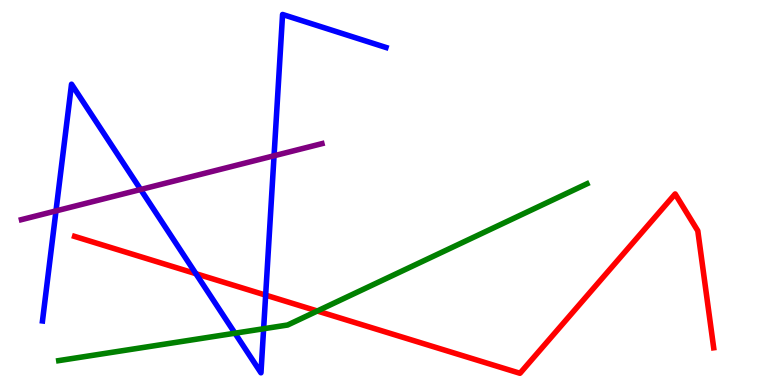[{'lines': ['blue', 'red'], 'intersections': [{'x': 2.53, 'y': 2.89}, {'x': 3.43, 'y': 2.33}]}, {'lines': ['green', 'red'], 'intersections': [{'x': 4.09, 'y': 1.92}]}, {'lines': ['purple', 'red'], 'intersections': []}, {'lines': ['blue', 'green'], 'intersections': [{'x': 3.03, 'y': 1.35}, {'x': 3.4, 'y': 1.46}]}, {'lines': ['blue', 'purple'], 'intersections': [{'x': 0.722, 'y': 4.52}, {'x': 1.81, 'y': 5.08}, {'x': 3.54, 'y': 5.95}]}, {'lines': ['green', 'purple'], 'intersections': []}]